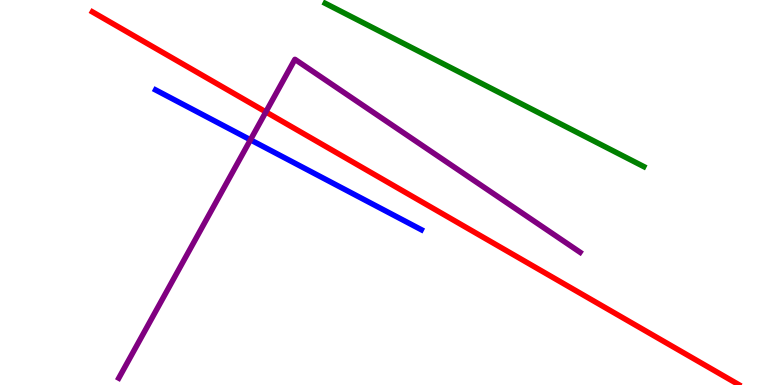[{'lines': ['blue', 'red'], 'intersections': []}, {'lines': ['green', 'red'], 'intersections': []}, {'lines': ['purple', 'red'], 'intersections': [{'x': 3.43, 'y': 7.09}]}, {'lines': ['blue', 'green'], 'intersections': []}, {'lines': ['blue', 'purple'], 'intersections': [{'x': 3.23, 'y': 6.37}]}, {'lines': ['green', 'purple'], 'intersections': []}]